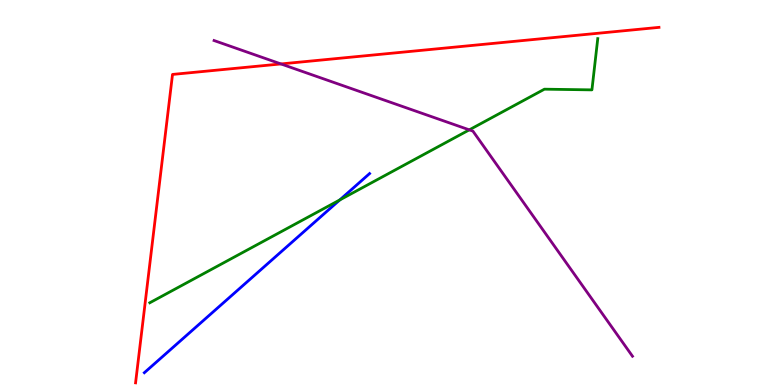[{'lines': ['blue', 'red'], 'intersections': []}, {'lines': ['green', 'red'], 'intersections': []}, {'lines': ['purple', 'red'], 'intersections': [{'x': 3.63, 'y': 8.34}]}, {'lines': ['blue', 'green'], 'intersections': [{'x': 4.38, 'y': 4.81}]}, {'lines': ['blue', 'purple'], 'intersections': []}, {'lines': ['green', 'purple'], 'intersections': [{'x': 6.06, 'y': 6.63}]}]